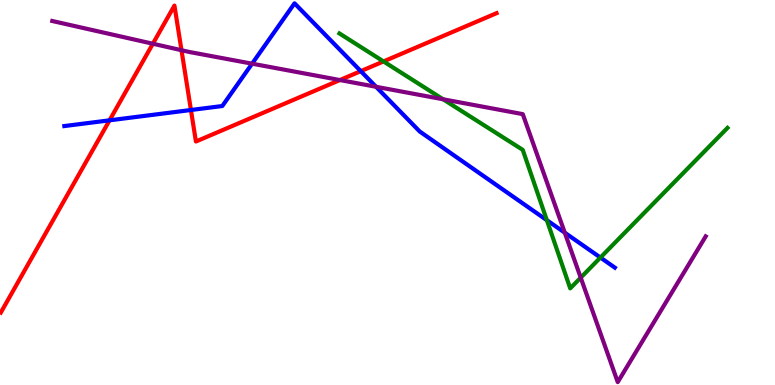[{'lines': ['blue', 'red'], 'intersections': [{'x': 1.41, 'y': 6.87}, {'x': 2.46, 'y': 7.14}, {'x': 4.66, 'y': 8.15}]}, {'lines': ['green', 'red'], 'intersections': [{'x': 4.95, 'y': 8.4}]}, {'lines': ['purple', 'red'], 'intersections': [{'x': 1.97, 'y': 8.86}, {'x': 2.34, 'y': 8.7}, {'x': 4.39, 'y': 7.92}]}, {'lines': ['blue', 'green'], 'intersections': [{'x': 7.06, 'y': 4.28}, {'x': 7.75, 'y': 3.31}]}, {'lines': ['blue', 'purple'], 'intersections': [{'x': 3.25, 'y': 8.35}, {'x': 4.85, 'y': 7.75}, {'x': 7.29, 'y': 3.96}]}, {'lines': ['green', 'purple'], 'intersections': [{'x': 5.72, 'y': 7.42}, {'x': 7.49, 'y': 2.79}]}]